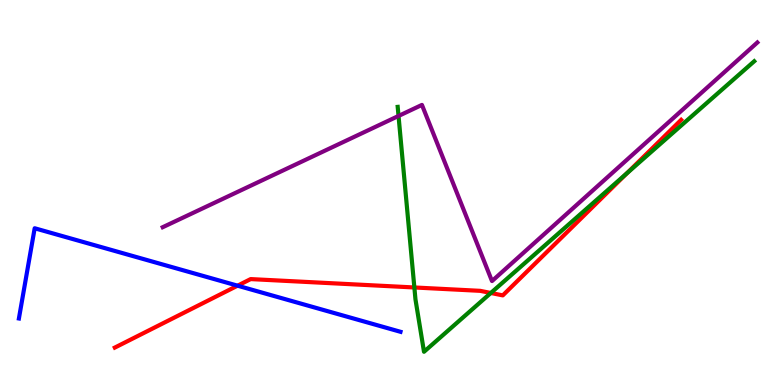[{'lines': ['blue', 'red'], 'intersections': [{'x': 3.07, 'y': 2.58}]}, {'lines': ['green', 'red'], 'intersections': [{'x': 5.35, 'y': 2.53}, {'x': 6.33, 'y': 2.39}, {'x': 8.09, 'y': 5.5}]}, {'lines': ['purple', 'red'], 'intersections': []}, {'lines': ['blue', 'green'], 'intersections': []}, {'lines': ['blue', 'purple'], 'intersections': []}, {'lines': ['green', 'purple'], 'intersections': [{'x': 5.14, 'y': 6.99}]}]